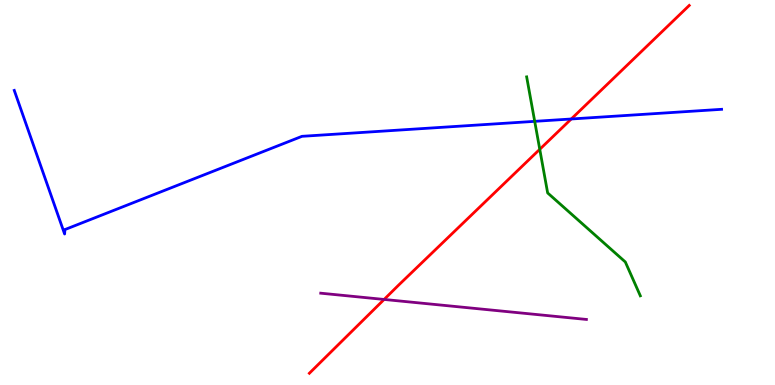[{'lines': ['blue', 'red'], 'intersections': [{'x': 7.37, 'y': 6.91}]}, {'lines': ['green', 'red'], 'intersections': [{'x': 6.96, 'y': 6.12}]}, {'lines': ['purple', 'red'], 'intersections': [{'x': 4.96, 'y': 2.22}]}, {'lines': ['blue', 'green'], 'intersections': [{'x': 6.9, 'y': 6.85}]}, {'lines': ['blue', 'purple'], 'intersections': []}, {'lines': ['green', 'purple'], 'intersections': []}]